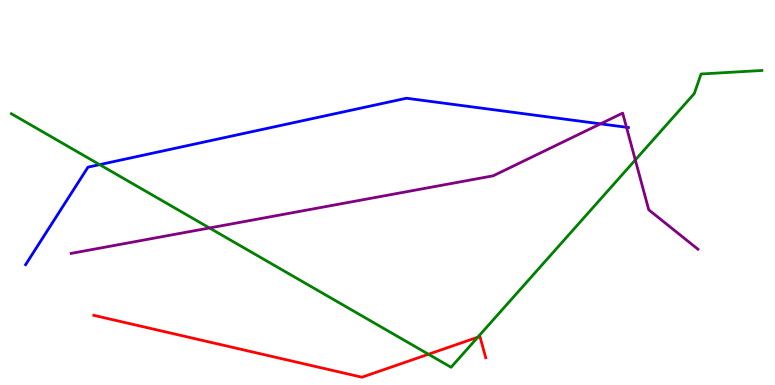[{'lines': ['blue', 'red'], 'intersections': []}, {'lines': ['green', 'red'], 'intersections': [{'x': 5.53, 'y': 0.799}, {'x': 6.16, 'y': 1.24}]}, {'lines': ['purple', 'red'], 'intersections': []}, {'lines': ['blue', 'green'], 'intersections': [{'x': 1.29, 'y': 5.72}]}, {'lines': ['blue', 'purple'], 'intersections': [{'x': 7.75, 'y': 6.78}, {'x': 8.08, 'y': 6.69}]}, {'lines': ['green', 'purple'], 'intersections': [{'x': 2.7, 'y': 4.08}, {'x': 8.2, 'y': 5.85}]}]